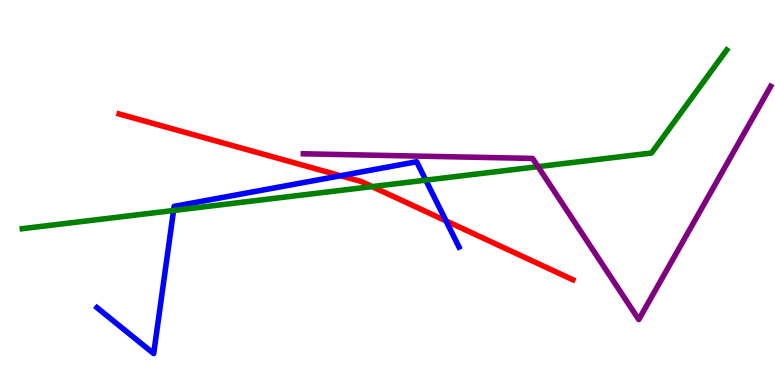[{'lines': ['blue', 'red'], 'intersections': [{'x': 4.39, 'y': 5.44}, {'x': 5.76, 'y': 4.26}]}, {'lines': ['green', 'red'], 'intersections': [{'x': 4.8, 'y': 5.15}]}, {'lines': ['purple', 'red'], 'intersections': []}, {'lines': ['blue', 'green'], 'intersections': [{'x': 2.24, 'y': 4.53}, {'x': 5.49, 'y': 5.32}]}, {'lines': ['blue', 'purple'], 'intersections': []}, {'lines': ['green', 'purple'], 'intersections': [{'x': 6.94, 'y': 5.67}]}]